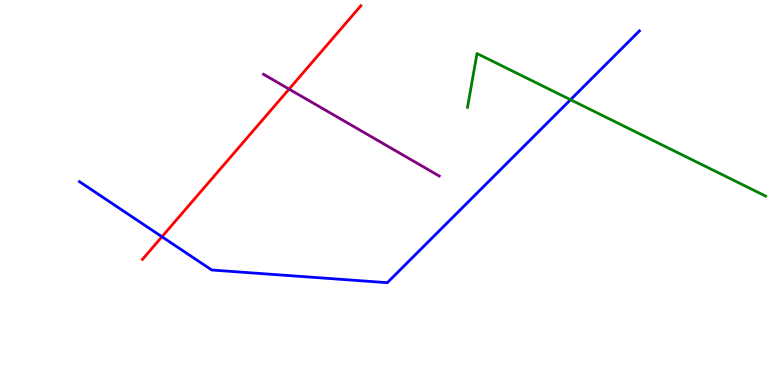[{'lines': ['blue', 'red'], 'intersections': [{'x': 2.09, 'y': 3.85}]}, {'lines': ['green', 'red'], 'intersections': []}, {'lines': ['purple', 'red'], 'intersections': [{'x': 3.73, 'y': 7.69}]}, {'lines': ['blue', 'green'], 'intersections': [{'x': 7.36, 'y': 7.41}]}, {'lines': ['blue', 'purple'], 'intersections': []}, {'lines': ['green', 'purple'], 'intersections': []}]